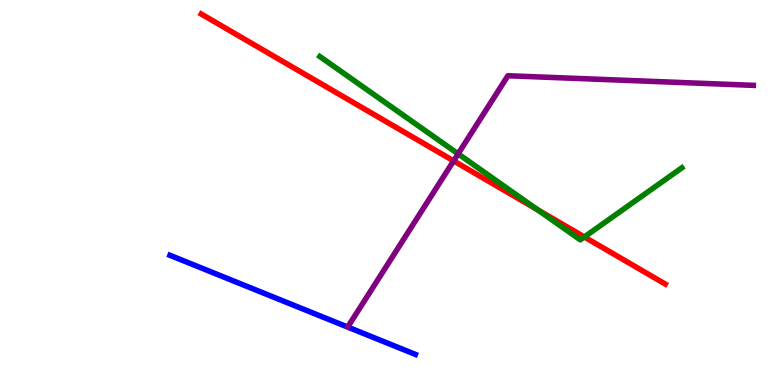[{'lines': ['blue', 'red'], 'intersections': []}, {'lines': ['green', 'red'], 'intersections': [{'x': 6.94, 'y': 4.55}, {'x': 7.54, 'y': 3.85}]}, {'lines': ['purple', 'red'], 'intersections': [{'x': 5.85, 'y': 5.82}]}, {'lines': ['blue', 'green'], 'intersections': []}, {'lines': ['blue', 'purple'], 'intersections': []}, {'lines': ['green', 'purple'], 'intersections': [{'x': 5.91, 'y': 6.0}]}]